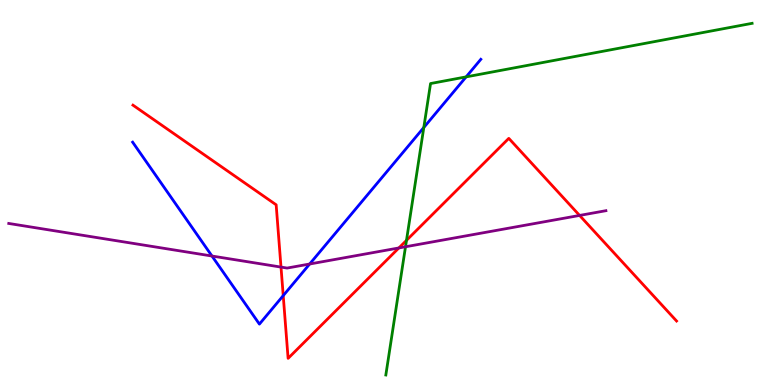[{'lines': ['blue', 'red'], 'intersections': [{'x': 3.65, 'y': 2.32}]}, {'lines': ['green', 'red'], 'intersections': [{'x': 5.25, 'y': 3.76}]}, {'lines': ['purple', 'red'], 'intersections': [{'x': 3.63, 'y': 3.06}, {'x': 5.15, 'y': 3.56}, {'x': 7.48, 'y': 4.4}]}, {'lines': ['blue', 'green'], 'intersections': [{'x': 5.47, 'y': 6.69}, {'x': 6.01, 'y': 8.0}]}, {'lines': ['blue', 'purple'], 'intersections': [{'x': 2.74, 'y': 3.35}, {'x': 4.0, 'y': 3.14}]}, {'lines': ['green', 'purple'], 'intersections': [{'x': 5.23, 'y': 3.59}]}]